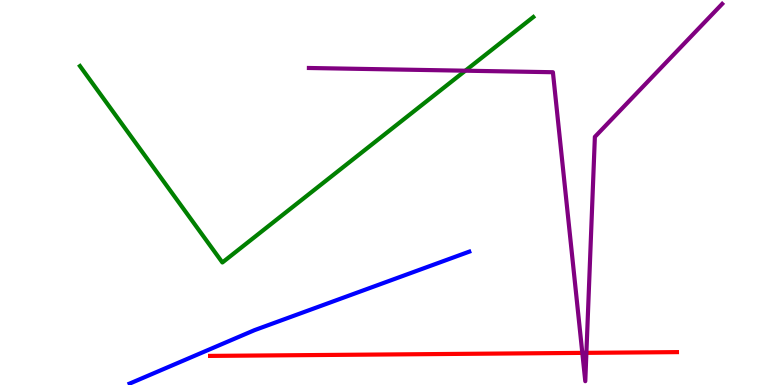[{'lines': ['blue', 'red'], 'intersections': []}, {'lines': ['green', 'red'], 'intersections': []}, {'lines': ['purple', 'red'], 'intersections': [{'x': 7.51, 'y': 0.834}, {'x': 7.57, 'y': 0.835}]}, {'lines': ['blue', 'green'], 'intersections': []}, {'lines': ['blue', 'purple'], 'intersections': []}, {'lines': ['green', 'purple'], 'intersections': [{'x': 6.0, 'y': 8.16}]}]